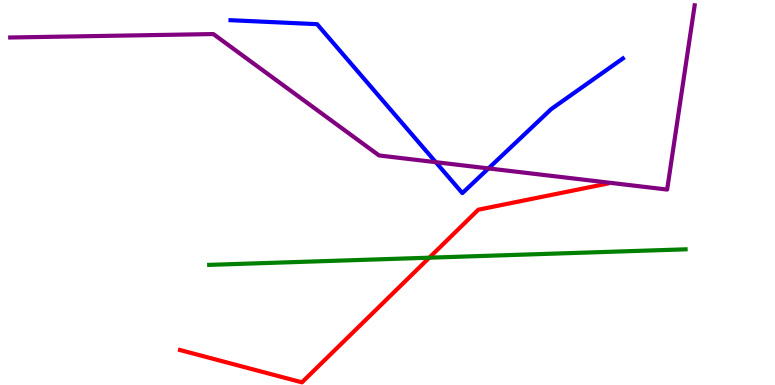[{'lines': ['blue', 'red'], 'intersections': []}, {'lines': ['green', 'red'], 'intersections': [{'x': 5.54, 'y': 3.31}]}, {'lines': ['purple', 'red'], 'intersections': []}, {'lines': ['blue', 'green'], 'intersections': []}, {'lines': ['blue', 'purple'], 'intersections': [{'x': 5.62, 'y': 5.79}, {'x': 6.3, 'y': 5.63}]}, {'lines': ['green', 'purple'], 'intersections': []}]